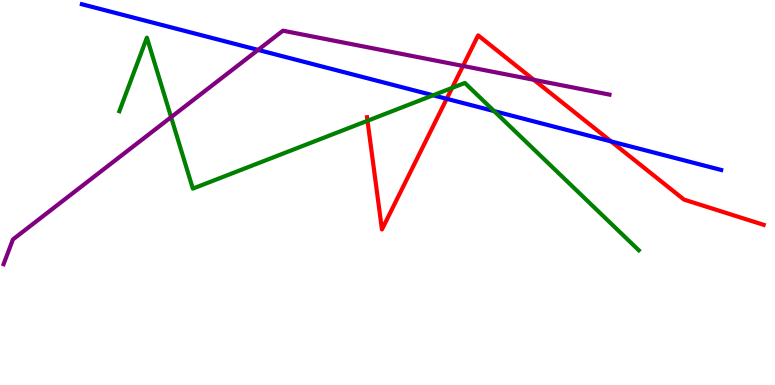[{'lines': ['blue', 'red'], 'intersections': [{'x': 5.76, 'y': 7.43}, {'x': 7.88, 'y': 6.33}]}, {'lines': ['green', 'red'], 'intersections': [{'x': 4.74, 'y': 6.86}, {'x': 5.83, 'y': 7.72}]}, {'lines': ['purple', 'red'], 'intersections': [{'x': 5.97, 'y': 8.29}, {'x': 6.89, 'y': 7.93}]}, {'lines': ['blue', 'green'], 'intersections': [{'x': 5.59, 'y': 7.53}, {'x': 6.38, 'y': 7.11}]}, {'lines': ['blue', 'purple'], 'intersections': [{'x': 3.33, 'y': 8.7}]}, {'lines': ['green', 'purple'], 'intersections': [{'x': 2.21, 'y': 6.96}]}]